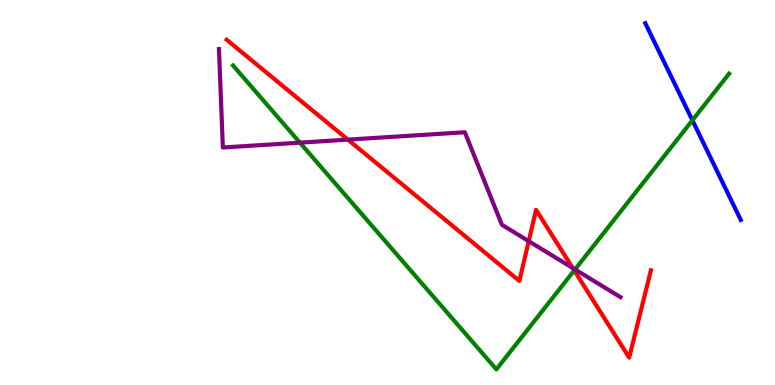[{'lines': ['blue', 'red'], 'intersections': []}, {'lines': ['green', 'red'], 'intersections': [{'x': 7.41, 'y': 2.98}]}, {'lines': ['purple', 'red'], 'intersections': [{'x': 4.49, 'y': 6.37}, {'x': 6.82, 'y': 3.74}, {'x': 7.39, 'y': 3.04}]}, {'lines': ['blue', 'green'], 'intersections': [{'x': 8.93, 'y': 6.88}]}, {'lines': ['blue', 'purple'], 'intersections': []}, {'lines': ['green', 'purple'], 'intersections': [{'x': 3.87, 'y': 6.29}, {'x': 7.42, 'y': 3.0}]}]